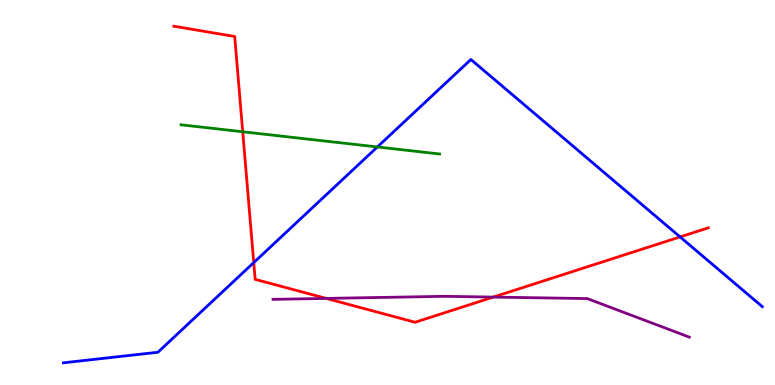[{'lines': ['blue', 'red'], 'intersections': [{'x': 3.27, 'y': 3.18}, {'x': 8.78, 'y': 3.85}]}, {'lines': ['green', 'red'], 'intersections': [{'x': 3.13, 'y': 6.58}]}, {'lines': ['purple', 'red'], 'intersections': [{'x': 4.21, 'y': 2.25}, {'x': 6.36, 'y': 2.28}]}, {'lines': ['blue', 'green'], 'intersections': [{'x': 4.87, 'y': 6.18}]}, {'lines': ['blue', 'purple'], 'intersections': []}, {'lines': ['green', 'purple'], 'intersections': []}]